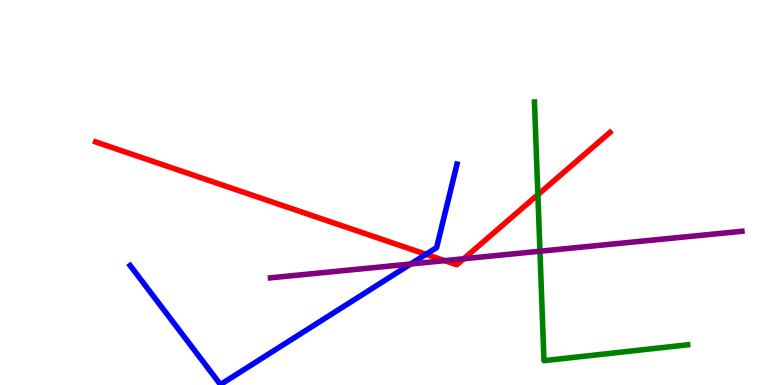[{'lines': ['blue', 'red'], 'intersections': [{'x': 5.5, 'y': 3.39}]}, {'lines': ['green', 'red'], 'intersections': [{'x': 6.94, 'y': 4.94}]}, {'lines': ['purple', 'red'], 'intersections': [{'x': 5.74, 'y': 3.23}, {'x': 5.98, 'y': 3.28}]}, {'lines': ['blue', 'green'], 'intersections': []}, {'lines': ['blue', 'purple'], 'intersections': [{'x': 5.3, 'y': 3.14}]}, {'lines': ['green', 'purple'], 'intersections': [{'x': 6.97, 'y': 3.47}]}]